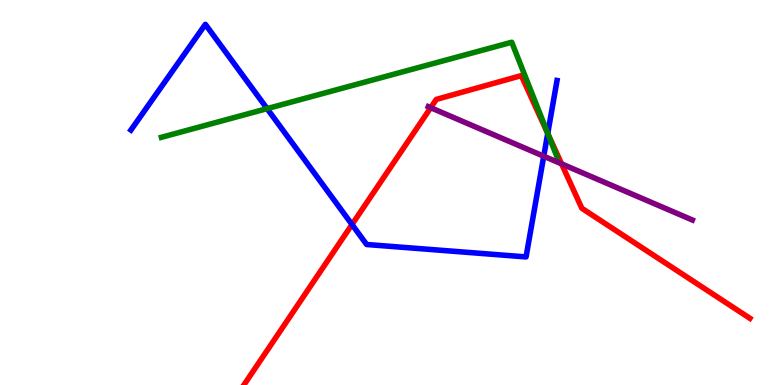[{'lines': ['blue', 'red'], 'intersections': [{'x': 4.54, 'y': 4.17}, {'x': 7.07, 'y': 6.53}]}, {'lines': ['green', 'red'], 'intersections': [{'x': 7.07, 'y': 6.51}]}, {'lines': ['purple', 'red'], 'intersections': [{'x': 5.56, 'y': 7.2}, {'x': 7.25, 'y': 5.74}]}, {'lines': ['blue', 'green'], 'intersections': [{'x': 3.45, 'y': 7.18}, {'x': 7.07, 'y': 6.54}]}, {'lines': ['blue', 'purple'], 'intersections': [{'x': 7.02, 'y': 5.94}]}, {'lines': ['green', 'purple'], 'intersections': []}]